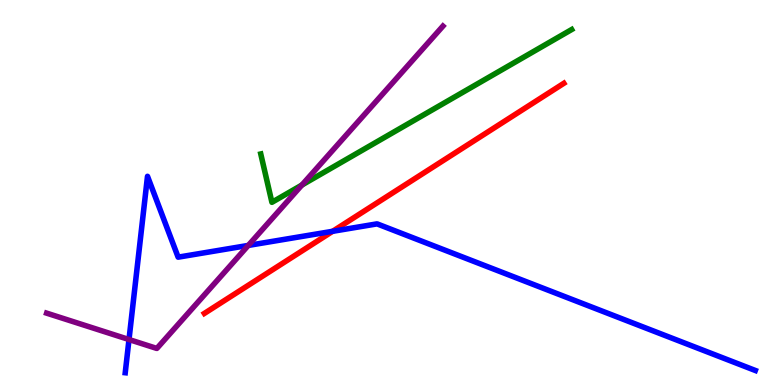[{'lines': ['blue', 'red'], 'intersections': [{'x': 4.29, 'y': 3.99}]}, {'lines': ['green', 'red'], 'intersections': []}, {'lines': ['purple', 'red'], 'intersections': []}, {'lines': ['blue', 'green'], 'intersections': []}, {'lines': ['blue', 'purple'], 'intersections': [{'x': 1.66, 'y': 1.18}, {'x': 3.2, 'y': 3.63}]}, {'lines': ['green', 'purple'], 'intersections': [{'x': 3.9, 'y': 5.19}]}]